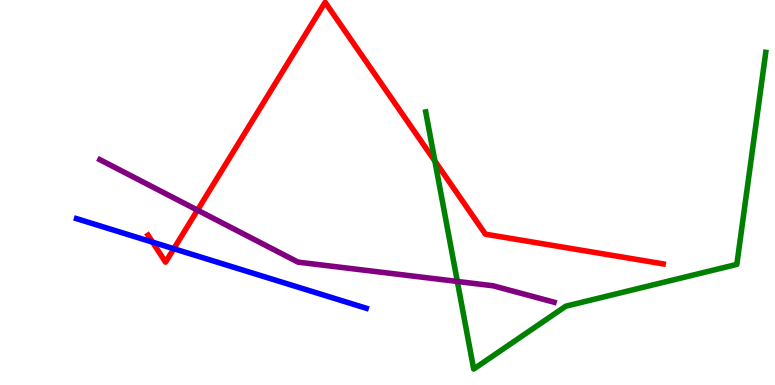[{'lines': ['blue', 'red'], 'intersections': [{'x': 1.97, 'y': 3.71}, {'x': 2.24, 'y': 3.54}]}, {'lines': ['green', 'red'], 'intersections': [{'x': 5.61, 'y': 5.82}]}, {'lines': ['purple', 'red'], 'intersections': [{'x': 2.55, 'y': 4.54}]}, {'lines': ['blue', 'green'], 'intersections': []}, {'lines': ['blue', 'purple'], 'intersections': []}, {'lines': ['green', 'purple'], 'intersections': [{'x': 5.9, 'y': 2.69}]}]